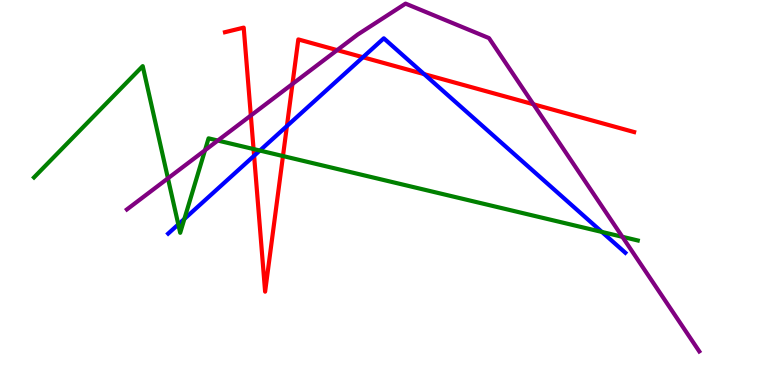[{'lines': ['blue', 'red'], 'intersections': [{'x': 3.28, 'y': 5.95}, {'x': 3.7, 'y': 6.73}, {'x': 4.68, 'y': 8.51}, {'x': 5.47, 'y': 8.07}]}, {'lines': ['green', 'red'], 'intersections': [{'x': 3.27, 'y': 6.13}, {'x': 3.65, 'y': 5.95}]}, {'lines': ['purple', 'red'], 'intersections': [{'x': 3.24, 'y': 7.0}, {'x': 3.77, 'y': 7.82}, {'x': 4.35, 'y': 8.7}, {'x': 6.88, 'y': 7.29}]}, {'lines': ['blue', 'green'], 'intersections': [{'x': 2.3, 'y': 4.17}, {'x': 2.38, 'y': 4.31}, {'x': 3.35, 'y': 6.09}, {'x': 7.77, 'y': 3.98}]}, {'lines': ['blue', 'purple'], 'intersections': []}, {'lines': ['green', 'purple'], 'intersections': [{'x': 2.17, 'y': 5.37}, {'x': 2.65, 'y': 6.1}, {'x': 2.81, 'y': 6.35}, {'x': 8.03, 'y': 3.85}]}]